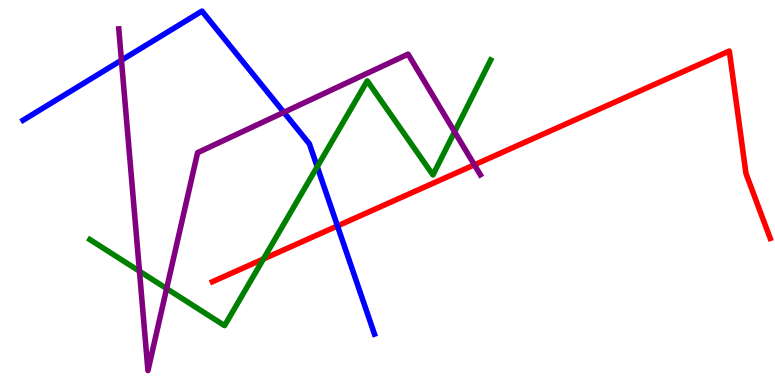[{'lines': ['blue', 'red'], 'intersections': [{'x': 4.35, 'y': 4.13}]}, {'lines': ['green', 'red'], 'intersections': [{'x': 3.4, 'y': 3.27}]}, {'lines': ['purple', 'red'], 'intersections': [{'x': 6.12, 'y': 5.72}]}, {'lines': ['blue', 'green'], 'intersections': [{'x': 4.09, 'y': 5.67}]}, {'lines': ['blue', 'purple'], 'intersections': [{'x': 1.57, 'y': 8.44}, {'x': 3.66, 'y': 7.08}]}, {'lines': ['green', 'purple'], 'intersections': [{'x': 1.8, 'y': 2.96}, {'x': 2.15, 'y': 2.5}, {'x': 5.87, 'y': 6.58}]}]